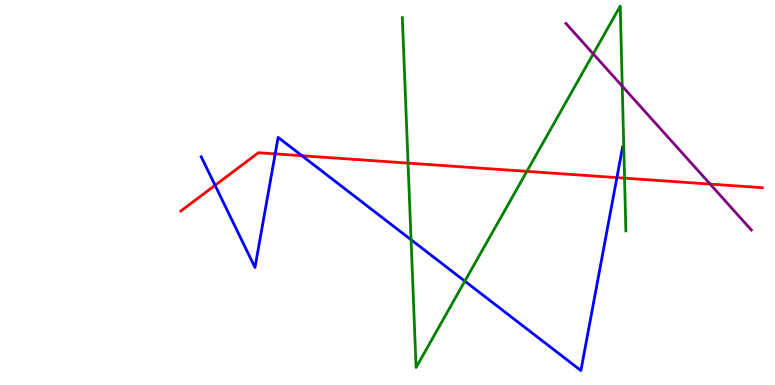[{'lines': ['blue', 'red'], 'intersections': [{'x': 2.78, 'y': 5.19}, {'x': 3.55, 'y': 6.0}, {'x': 3.9, 'y': 5.95}, {'x': 7.96, 'y': 5.39}]}, {'lines': ['green', 'red'], 'intersections': [{'x': 5.27, 'y': 5.76}, {'x': 6.8, 'y': 5.55}, {'x': 8.06, 'y': 5.37}]}, {'lines': ['purple', 'red'], 'intersections': [{'x': 9.16, 'y': 5.22}]}, {'lines': ['blue', 'green'], 'intersections': [{'x': 5.3, 'y': 3.77}, {'x': 6.0, 'y': 2.7}]}, {'lines': ['blue', 'purple'], 'intersections': []}, {'lines': ['green', 'purple'], 'intersections': [{'x': 7.65, 'y': 8.6}, {'x': 8.03, 'y': 7.76}]}]